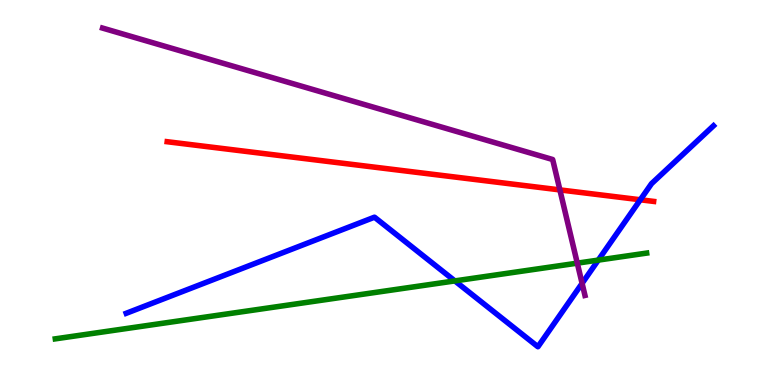[{'lines': ['blue', 'red'], 'intersections': [{'x': 8.26, 'y': 4.81}]}, {'lines': ['green', 'red'], 'intersections': []}, {'lines': ['purple', 'red'], 'intersections': [{'x': 7.22, 'y': 5.07}]}, {'lines': ['blue', 'green'], 'intersections': [{'x': 5.87, 'y': 2.7}, {'x': 7.72, 'y': 3.24}]}, {'lines': ['blue', 'purple'], 'intersections': [{'x': 7.51, 'y': 2.64}]}, {'lines': ['green', 'purple'], 'intersections': [{'x': 7.45, 'y': 3.16}]}]